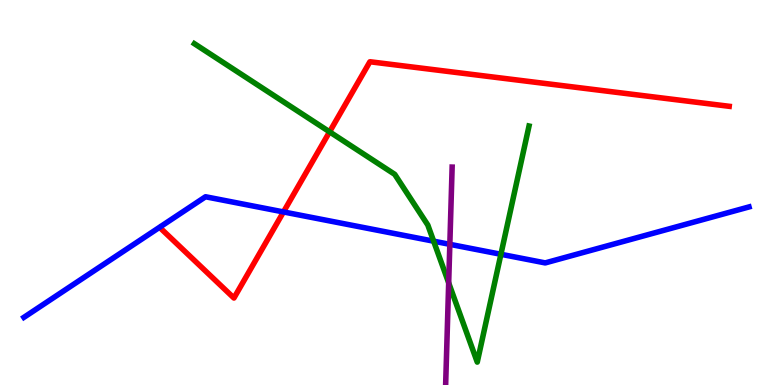[{'lines': ['blue', 'red'], 'intersections': [{'x': 3.66, 'y': 4.5}]}, {'lines': ['green', 'red'], 'intersections': [{'x': 4.25, 'y': 6.58}]}, {'lines': ['purple', 'red'], 'intersections': []}, {'lines': ['blue', 'green'], 'intersections': [{'x': 5.6, 'y': 3.74}, {'x': 6.46, 'y': 3.4}]}, {'lines': ['blue', 'purple'], 'intersections': [{'x': 5.8, 'y': 3.65}]}, {'lines': ['green', 'purple'], 'intersections': [{'x': 5.79, 'y': 2.65}]}]